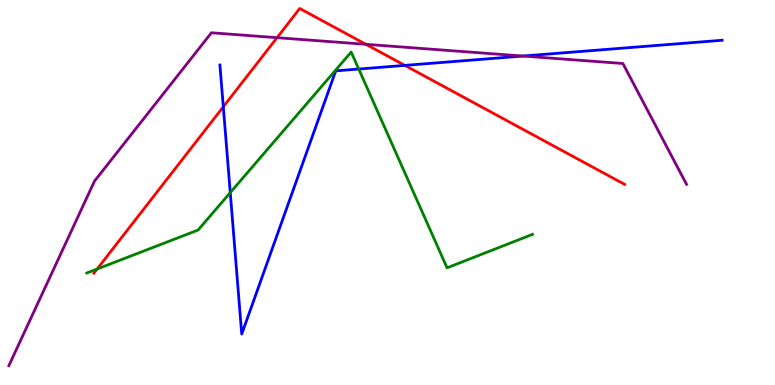[{'lines': ['blue', 'red'], 'intersections': [{'x': 2.88, 'y': 7.23}, {'x': 5.22, 'y': 8.3}]}, {'lines': ['green', 'red'], 'intersections': [{'x': 1.25, 'y': 3.01}]}, {'lines': ['purple', 'red'], 'intersections': [{'x': 3.57, 'y': 9.02}, {'x': 4.72, 'y': 8.85}]}, {'lines': ['blue', 'green'], 'intersections': [{'x': 2.97, 'y': 5.0}, {'x': 4.63, 'y': 8.21}]}, {'lines': ['blue', 'purple'], 'intersections': [{'x': 6.75, 'y': 8.54}]}, {'lines': ['green', 'purple'], 'intersections': []}]